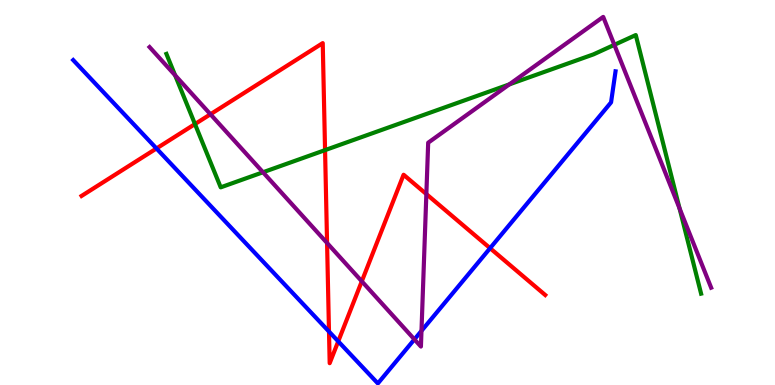[{'lines': ['blue', 'red'], 'intersections': [{'x': 2.02, 'y': 6.14}, {'x': 4.25, 'y': 1.39}, {'x': 4.36, 'y': 1.13}, {'x': 6.32, 'y': 3.55}]}, {'lines': ['green', 'red'], 'intersections': [{'x': 2.52, 'y': 6.78}, {'x': 4.19, 'y': 6.1}]}, {'lines': ['purple', 'red'], 'intersections': [{'x': 2.72, 'y': 7.03}, {'x': 4.22, 'y': 3.69}, {'x': 4.67, 'y': 2.69}, {'x': 5.5, 'y': 4.96}]}, {'lines': ['blue', 'green'], 'intersections': []}, {'lines': ['blue', 'purple'], 'intersections': [{'x': 5.35, 'y': 1.18}, {'x': 5.44, 'y': 1.41}]}, {'lines': ['green', 'purple'], 'intersections': [{'x': 2.26, 'y': 8.05}, {'x': 3.39, 'y': 5.53}, {'x': 6.57, 'y': 7.81}, {'x': 7.93, 'y': 8.84}, {'x': 8.77, 'y': 4.58}]}]